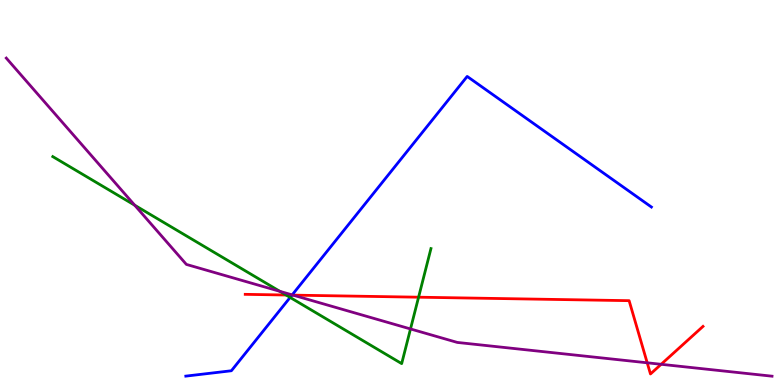[{'lines': ['blue', 'red'], 'intersections': [{'x': 3.77, 'y': 2.33}]}, {'lines': ['green', 'red'], 'intersections': [{'x': 3.69, 'y': 2.34}, {'x': 5.4, 'y': 2.28}]}, {'lines': ['purple', 'red'], 'intersections': [{'x': 3.78, 'y': 2.33}, {'x': 8.35, 'y': 0.577}, {'x': 8.53, 'y': 0.538}]}, {'lines': ['blue', 'green'], 'intersections': [{'x': 3.74, 'y': 2.27}]}, {'lines': ['blue', 'purple'], 'intersections': [{'x': 3.77, 'y': 2.34}]}, {'lines': ['green', 'purple'], 'intersections': [{'x': 1.74, 'y': 4.67}, {'x': 3.61, 'y': 2.43}, {'x': 5.3, 'y': 1.46}]}]